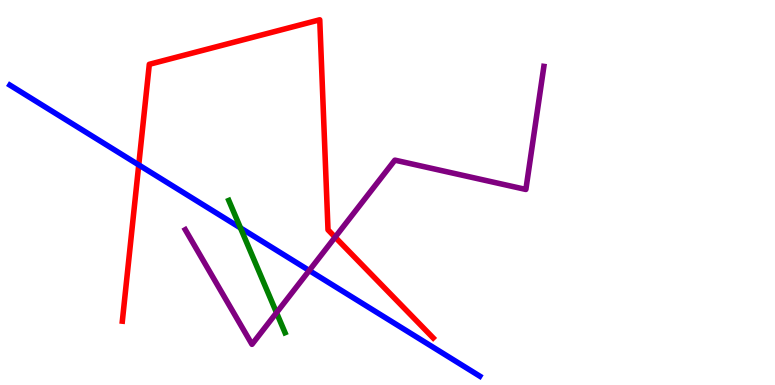[{'lines': ['blue', 'red'], 'intersections': [{'x': 1.79, 'y': 5.72}]}, {'lines': ['green', 'red'], 'intersections': []}, {'lines': ['purple', 'red'], 'intersections': [{'x': 4.32, 'y': 3.84}]}, {'lines': ['blue', 'green'], 'intersections': [{'x': 3.1, 'y': 4.08}]}, {'lines': ['blue', 'purple'], 'intersections': [{'x': 3.99, 'y': 2.97}]}, {'lines': ['green', 'purple'], 'intersections': [{'x': 3.57, 'y': 1.88}]}]